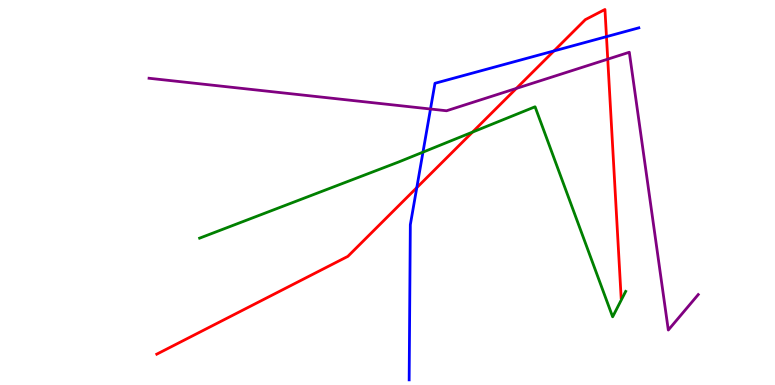[{'lines': ['blue', 'red'], 'intersections': [{'x': 5.38, 'y': 5.13}, {'x': 7.15, 'y': 8.68}, {'x': 7.83, 'y': 9.05}]}, {'lines': ['green', 'red'], 'intersections': [{'x': 6.1, 'y': 6.57}]}, {'lines': ['purple', 'red'], 'intersections': [{'x': 6.66, 'y': 7.7}, {'x': 7.84, 'y': 8.46}]}, {'lines': ['blue', 'green'], 'intersections': [{'x': 5.46, 'y': 6.05}]}, {'lines': ['blue', 'purple'], 'intersections': [{'x': 5.55, 'y': 7.17}]}, {'lines': ['green', 'purple'], 'intersections': []}]